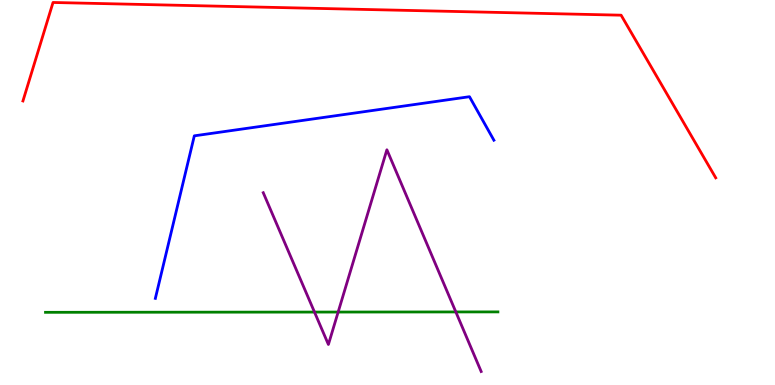[{'lines': ['blue', 'red'], 'intersections': []}, {'lines': ['green', 'red'], 'intersections': []}, {'lines': ['purple', 'red'], 'intersections': []}, {'lines': ['blue', 'green'], 'intersections': []}, {'lines': ['blue', 'purple'], 'intersections': []}, {'lines': ['green', 'purple'], 'intersections': [{'x': 4.06, 'y': 1.89}, {'x': 4.36, 'y': 1.89}, {'x': 5.88, 'y': 1.9}]}]